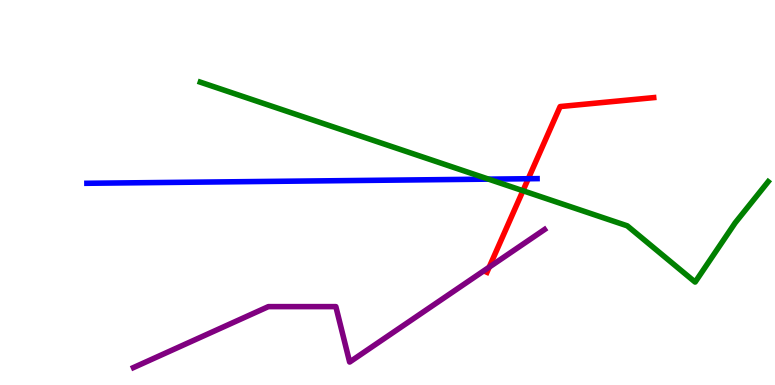[{'lines': ['blue', 'red'], 'intersections': [{'x': 6.82, 'y': 5.36}]}, {'lines': ['green', 'red'], 'intersections': [{'x': 6.75, 'y': 5.05}]}, {'lines': ['purple', 'red'], 'intersections': [{'x': 6.31, 'y': 3.06}]}, {'lines': ['blue', 'green'], 'intersections': [{'x': 6.3, 'y': 5.35}]}, {'lines': ['blue', 'purple'], 'intersections': []}, {'lines': ['green', 'purple'], 'intersections': []}]